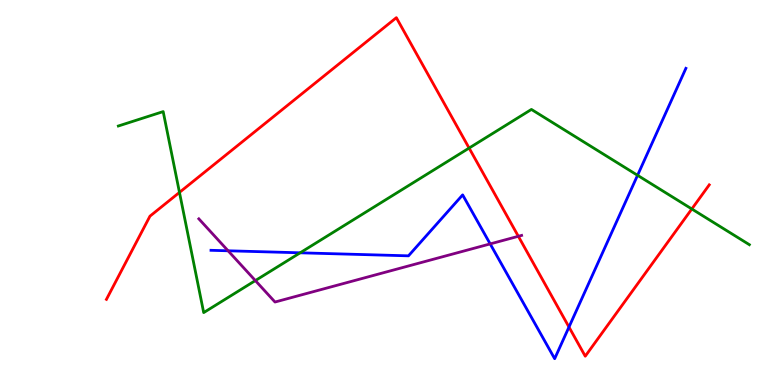[{'lines': ['blue', 'red'], 'intersections': [{'x': 7.34, 'y': 1.51}]}, {'lines': ['green', 'red'], 'intersections': [{'x': 2.32, 'y': 5.0}, {'x': 6.05, 'y': 6.15}, {'x': 8.93, 'y': 4.57}]}, {'lines': ['purple', 'red'], 'intersections': [{'x': 6.69, 'y': 3.86}]}, {'lines': ['blue', 'green'], 'intersections': [{'x': 3.87, 'y': 3.43}, {'x': 8.23, 'y': 5.45}]}, {'lines': ['blue', 'purple'], 'intersections': [{'x': 2.94, 'y': 3.49}, {'x': 6.32, 'y': 3.66}]}, {'lines': ['green', 'purple'], 'intersections': [{'x': 3.29, 'y': 2.71}]}]